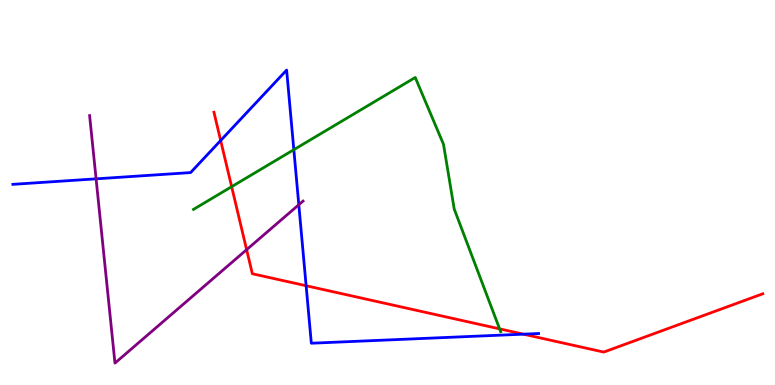[{'lines': ['blue', 'red'], 'intersections': [{'x': 2.85, 'y': 6.35}, {'x': 3.95, 'y': 2.58}, {'x': 6.75, 'y': 1.32}]}, {'lines': ['green', 'red'], 'intersections': [{'x': 2.99, 'y': 5.15}, {'x': 6.45, 'y': 1.46}]}, {'lines': ['purple', 'red'], 'intersections': [{'x': 3.18, 'y': 3.51}]}, {'lines': ['blue', 'green'], 'intersections': [{'x': 3.79, 'y': 6.11}]}, {'lines': ['blue', 'purple'], 'intersections': [{'x': 1.24, 'y': 5.35}, {'x': 3.86, 'y': 4.68}]}, {'lines': ['green', 'purple'], 'intersections': []}]